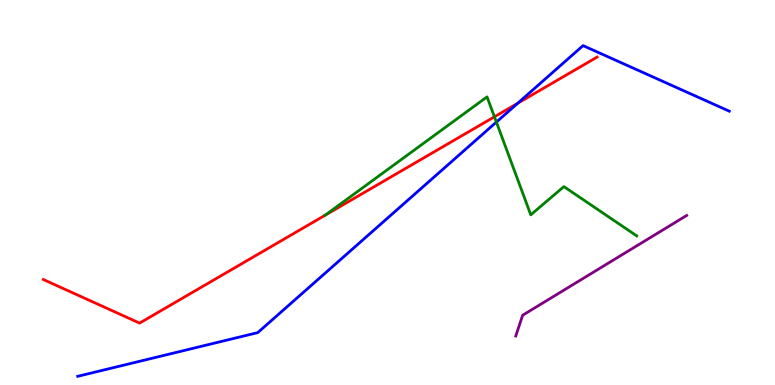[{'lines': ['blue', 'red'], 'intersections': [{'x': 6.68, 'y': 7.32}]}, {'lines': ['green', 'red'], 'intersections': [{'x': 4.19, 'y': 4.41}, {'x': 6.38, 'y': 6.97}]}, {'lines': ['purple', 'red'], 'intersections': []}, {'lines': ['blue', 'green'], 'intersections': [{'x': 6.4, 'y': 6.83}]}, {'lines': ['blue', 'purple'], 'intersections': []}, {'lines': ['green', 'purple'], 'intersections': []}]